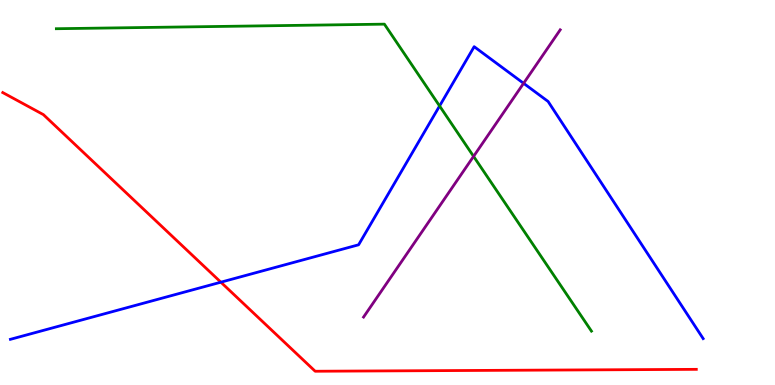[{'lines': ['blue', 'red'], 'intersections': [{'x': 2.85, 'y': 2.67}]}, {'lines': ['green', 'red'], 'intersections': []}, {'lines': ['purple', 'red'], 'intersections': []}, {'lines': ['blue', 'green'], 'intersections': [{'x': 5.67, 'y': 7.25}]}, {'lines': ['blue', 'purple'], 'intersections': [{'x': 6.76, 'y': 7.84}]}, {'lines': ['green', 'purple'], 'intersections': [{'x': 6.11, 'y': 5.94}]}]